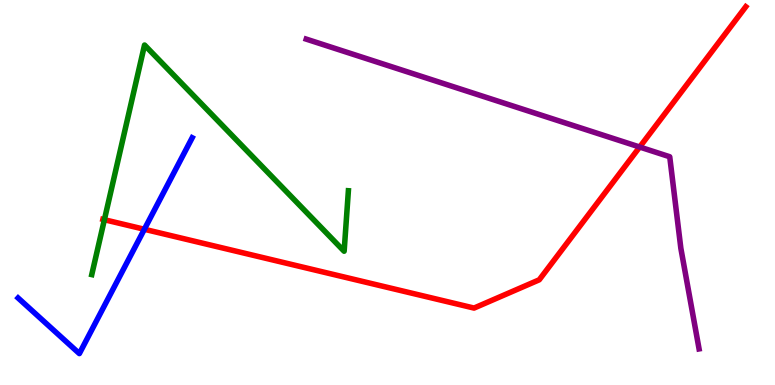[{'lines': ['blue', 'red'], 'intersections': [{'x': 1.86, 'y': 4.04}]}, {'lines': ['green', 'red'], 'intersections': [{'x': 1.35, 'y': 4.29}]}, {'lines': ['purple', 'red'], 'intersections': [{'x': 8.25, 'y': 6.18}]}, {'lines': ['blue', 'green'], 'intersections': []}, {'lines': ['blue', 'purple'], 'intersections': []}, {'lines': ['green', 'purple'], 'intersections': []}]